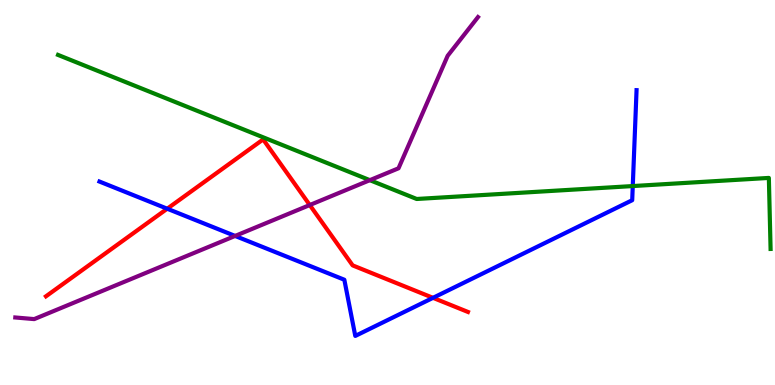[{'lines': ['blue', 'red'], 'intersections': [{'x': 2.16, 'y': 4.58}, {'x': 5.59, 'y': 2.26}]}, {'lines': ['green', 'red'], 'intersections': []}, {'lines': ['purple', 'red'], 'intersections': [{'x': 4.0, 'y': 4.67}]}, {'lines': ['blue', 'green'], 'intersections': [{'x': 8.16, 'y': 5.17}]}, {'lines': ['blue', 'purple'], 'intersections': [{'x': 3.03, 'y': 3.87}]}, {'lines': ['green', 'purple'], 'intersections': [{'x': 4.77, 'y': 5.32}]}]